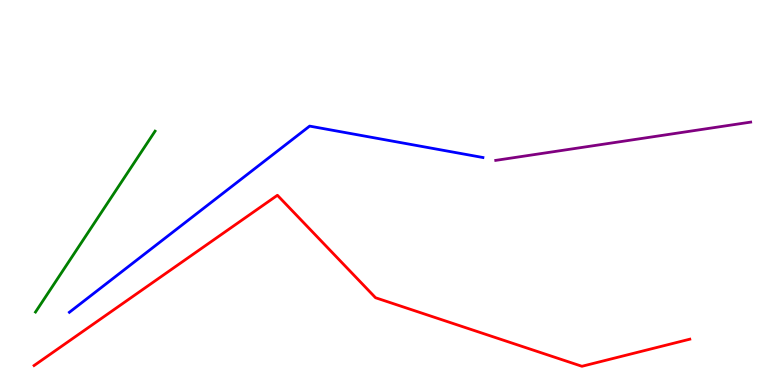[{'lines': ['blue', 'red'], 'intersections': []}, {'lines': ['green', 'red'], 'intersections': []}, {'lines': ['purple', 'red'], 'intersections': []}, {'lines': ['blue', 'green'], 'intersections': []}, {'lines': ['blue', 'purple'], 'intersections': []}, {'lines': ['green', 'purple'], 'intersections': []}]